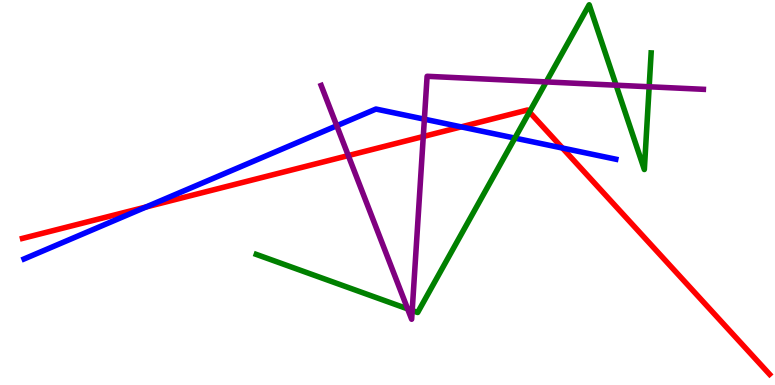[{'lines': ['blue', 'red'], 'intersections': [{'x': 1.89, 'y': 4.62}, {'x': 5.95, 'y': 6.7}, {'x': 7.26, 'y': 6.15}]}, {'lines': ['green', 'red'], 'intersections': [{'x': 6.83, 'y': 7.09}]}, {'lines': ['purple', 'red'], 'intersections': [{'x': 4.49, 'y': 5.96}, {'x': 5.46, 'y': 6.45}]}, {'lines': ['blue', 'green'], 'intersections': [{'x': 6.64, 'y': 6.41}]}, {'lines': ['blue', 'purple'], 'intersections': [{'x': 4.35, 'y': 6.73}, {'x': 5.48, 'y': 6.9}]}, {'lines': ['green', 'purple'], 'intersections': [{'x': 5.26, 'y': 1.98}, {'x': 5.32, 'y': 1.93}, {'x': 7.05, 'y': 7.87}, {'x': 7.95, 'y': 7.79}, {'x': 8.38, 'y': 7.75}]}]